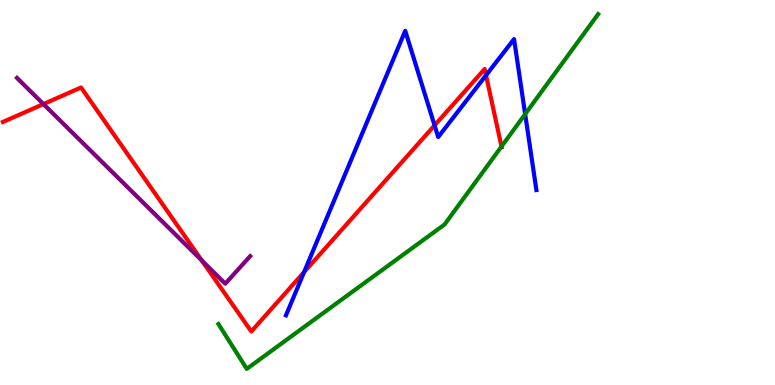[{'lines': ['blue', 'red'], 'intersections': [{'x': 3.92, 'y': 2.93}, {'x': 5.61, 'y': 6.74}, {'x': 6.27, 'y': 8.04}]}, {'lines': ['green', 'red'], 'intersections': [{'x': 6.47, 'y': 6.19}]}, {'lines': ['purple', 'red'], 'intersections': [{'x': 0.561, 'y': 7.3}, {'x': 2.6, 'y': 3.23}]}, {'lines': ['blue', 'green'], 'intersections': [{'x': 6.78, 'y': 7.04}]}, {'lines': ['blue', 'purple'], 'intersections': []}, {'lines': ['green', 'purple'], 'intersections': []}]